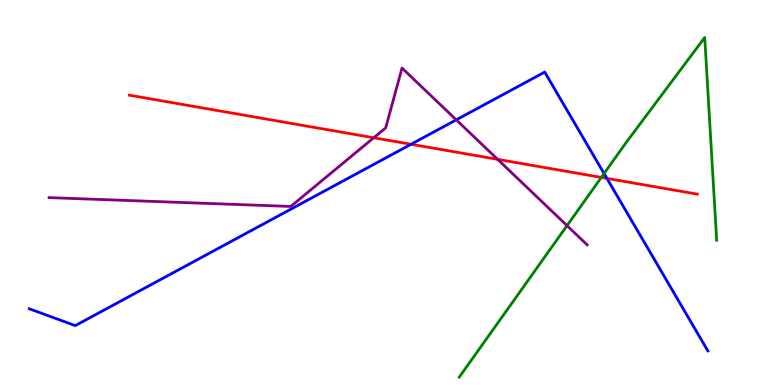[{'lines': ['blue', 'red'], 'intersections': [{'x': 5.3, 'y': 6.25}, {'x': 7.83, 'y': 5.37}]}, {'lines': ['green', 'red'], 'intersections': [{'x': 7.76, 'y': 5.39}]}, {'lines': ['purple', 'red'], 'intersections': [{'x': 4.82, 'y': 6.42}, {'x': 6.42, 'y': 5.86}]}, {'lines': ['blue', 'green'], 'intersections': [{'x': 7.79, 'y': 5.49}]}, {'lines': ['blue', 'purple'], 'intersections': [{'x': 5.89, 'y': 6.89}]}, {'lines': ['green', 'purple'], 'intersections': [{'x': 7.32, 'y': 4.14}]}]